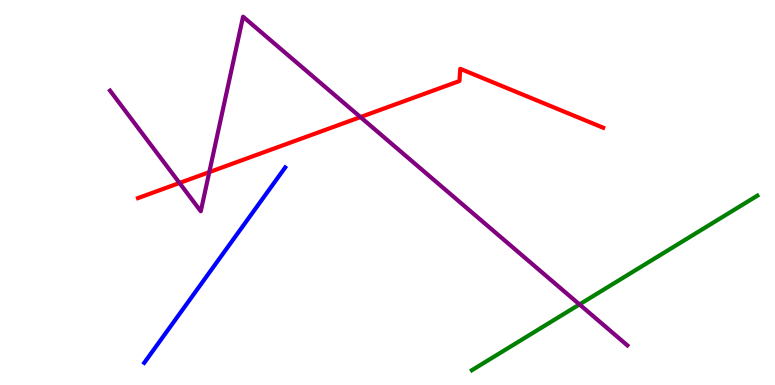[{'lines': ['blue', 'red'], 'intersections': []}, {'lines': ['green', 'red'], 'intersections': []}, {'lines': ['purple', 'red'], 'intersections': [{'x': 2.32, 'y': 5.25}, {'x': 2.7, 'y': 5.53}, {'x': 4.65, 'y': 6.96}]}, {'lines': ['blue', 'green'], 'intersections': []}, {'lines': ['blue', 'purple'], 'intersections': []}, {'lines': ['green', 'purple'], 'intersections': [{'x': 7.48, 'y': 2.09}]}]